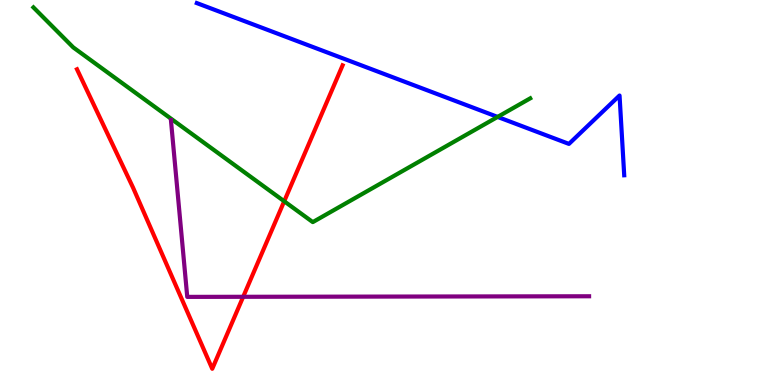[{'lines': ['blue', 'red'], 'intersections': []}, {'lines': ['green', 'red'], 'intersections': [{'x': 3.67, 'y': 4.77}]}, {'lines': ['purple', 'red'], 'intersections': [{'x': 3.14, 'y': 2.29}]}, {'lines': ['blue', 'green'], 'intersections': [{'x': 6.42, 'y': 6.96}]}, {'lines': ['blue', 'purple'], 'intersections': []}, {'lines': ['green', 'purple'], 'intersections': []}]